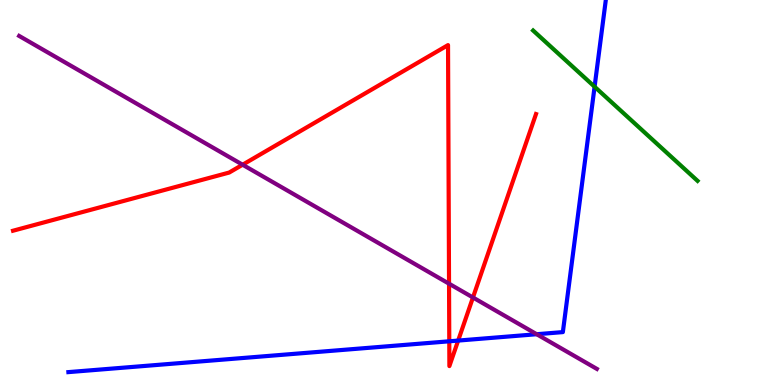[{'lines': ['blue', 'red'], 'intersections': [{'x': 5.8, 'y': 1.14}, {'x': 5.91, 'y': 1.15}]}, {'lines': ['green', 'red'], 'intersections': []}, {'lines': ['purple', 'red'], 'intersections': [{'x': 3.13, 'y': 5.72}, {'x': 5.79, 'y': 2.63}, {'x': 6.1, 'y': 2.27}]}, {'lines': ['blue', 'green'], 'intersections': [{'x': 7.67, 'y': 7.75}]}, {'lines': ['blue', 'purple'], 'intersections': [{'x': 6.93, 'y': 1.32}]}, {'lines': ['green', 'purple'], 'intersections': []}]